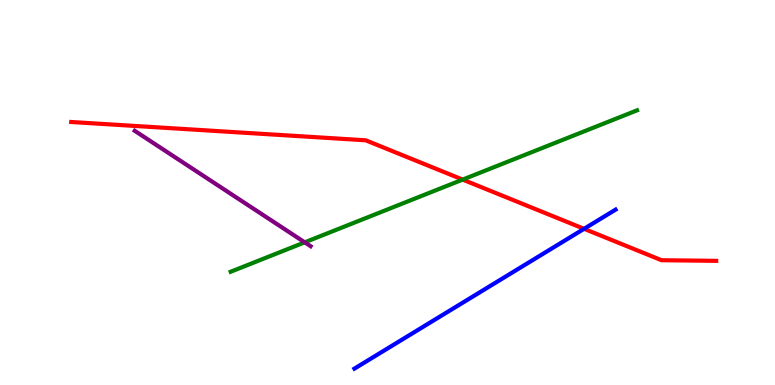[{'lines': ['blue', 'red'], 'intersections': [{'x': 7.54, 'y': 4.06}]}, {'lines': ['green', 'red'], 'intersections': [{'x': 5.97, 'y': 5.33}]}, {'lines': ['purple', 'red'], 'intersections': []}, {'lines': ['blue', 'green'], 'intersections': []}, {'lines': ['blue', 'purple'], 'intersections': []}, {'lines': ['green', 'purple'], 'intersections': [{'x': 3.93, 'y': 3.71}]}]